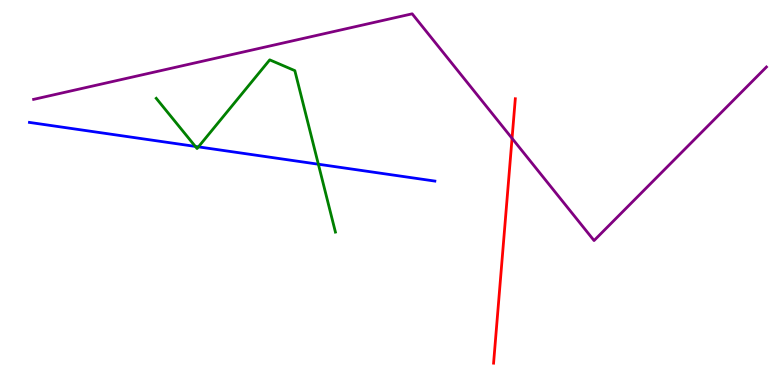[{'lines': ['blue', 'red'], 'intersections': []}, {'lines': ['green', 'red'], 'intersections': []}, {'lines': ['purple', 'red'], 'intersections': [{'x': 6.61, 'y': 6.41}]}, {'lines': ['blue', 'green'], 'intersections': [{'x': 2.52, 'y': 6.2}, {'x': 2.56, 'y': 6.19}, {'x': 4.11, 'y': 5.73}]}, {'lines': ['blue', 'purple'], 'intersections': []}, {'lines': ['green', 'purple'], 'intersections': []}]